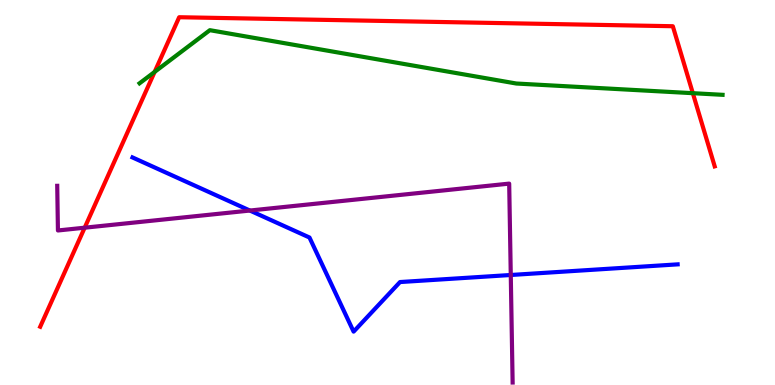[{'lines': ['blue', 'red'], 'intersections': []}, {'lines': ['green', 'red'], 'intersections': [{'x': 2.0, 'y': 8.13}, {'x': 8.94, 'y': 7.58}]}, {'lines': ['purple', 'red'], 'intersections': [{'x': 1.09, 'y': 4.09}]}, {'lines': ['blue', 'green'], 'intersections': []}, {'lines': ['blue', 'purple'], 'intersections': [{'x': 3.22, 'y': 4.53}, {'x': 6.59, 'y': 2.86}]}, {'lines': ['green', 'purple'], 'intersections': []}]